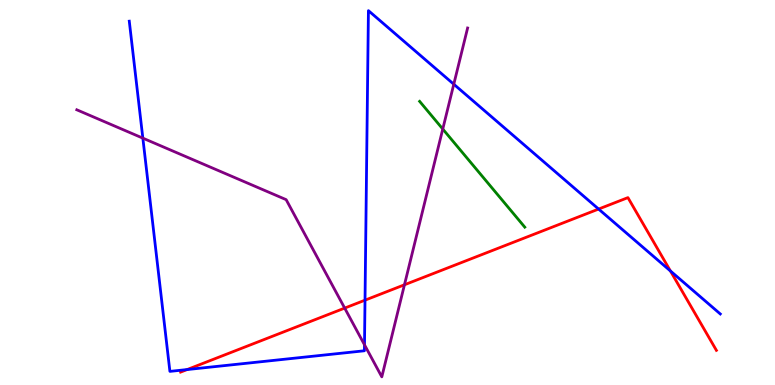[{'lines': ['blue', 'red'], 'intersections': [{'x': 2.41, 'y': 0.401}, {'x': 4.71, 'y': 2.2}, {'x': 7.72, 'y': 4.57}, {'x': 8.65, 'y': 2.96}]}, {'lines': ['green', 'red'], 'intersections': []}, {'lines': ['purple', 'red'], 'intersections': [{'x': 4.45, 'y': 2.0}, {'x': 5.22, 'y': 2.6}]}, {'lines': ['blue', 'green'], 'intersections': []}, {'lines': ['blue', 'purple'], 'intersections': [{'x': 1.84, 'y': 6.41}, {'x': 4.7, 'y': 1.04}, {'x': 5.86, 'y': 7.81}]}, {'lines': ['green', 'purple'], 'intersections': [{'x': 5.71, 'y': 6.65}]}]